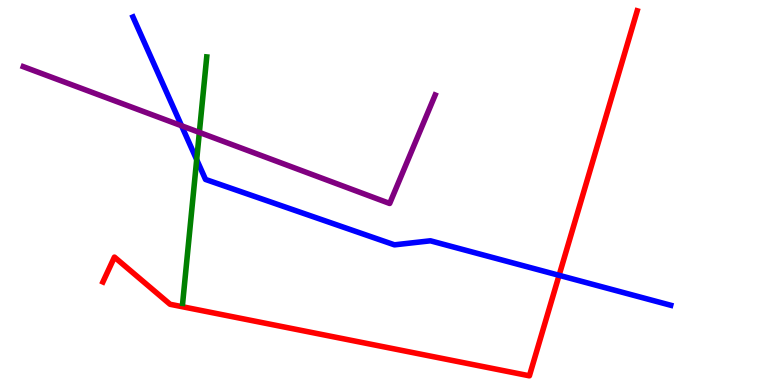[{'lines': ['blue', 'red'], 'intersections': [{'x': 7.21, 'y': 2.85}]}, {'lines': ['green', 'red'], 'intersections': []}, {'lines': ['purple', 'red'], 'intersections': []}, {'lines': ['blue', 'green'], 'intersections': [{'x': 2.54, 'y': 5.85}]}, {'lines': ['blue', 'purple'], 'intersections': [{'x': 2.34, 'y': 6.73}]}, {'lines': ['green', 'purple'], 'intersections': [{'x': 2.57, 'y': 6.56}]}]